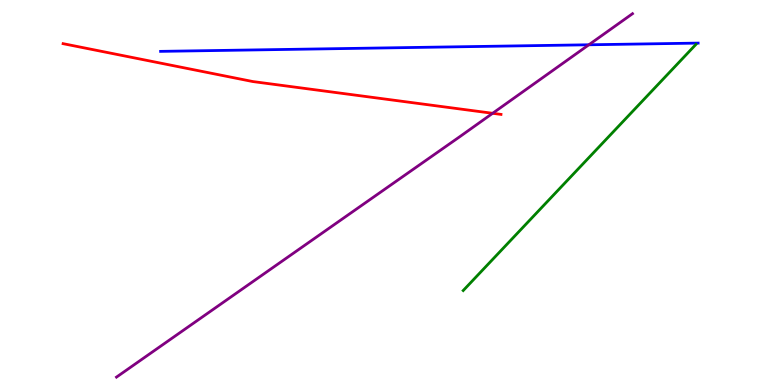[{'lines': ['blue', 'red'], 'intersections': []}, {'lines': ['green', 'red'], 'intersections': []}, {'lines': ['purple', 'red'], 'intersections': [{'x': 6.36, 'y': 7.06}]}, {'lines': ['blue', 'green'], 'intersections': []}, {'lines': ['blue', 'purple'], 'intersections': [{'x': 7.6, 'y': 8.84}]}, {'lines': ['green', 'purple'], 'intersections': []}]